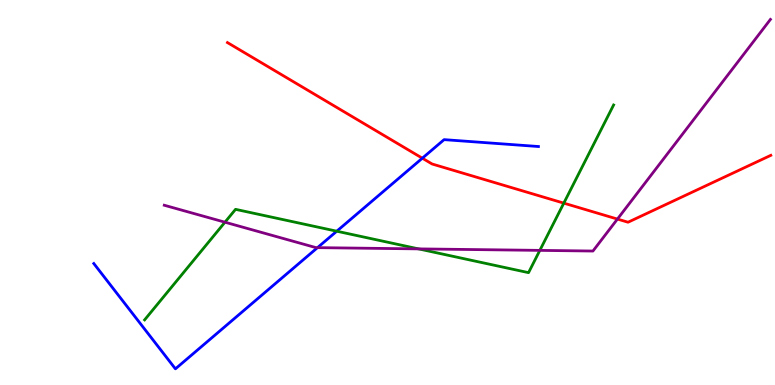[{'lines': ['blue', 'red'], 'intersections': [{'x': 5.45, 'y': 5.89}]}, {'lines': ['green', 'red'], 'intersections': [{'x': 7.27, 'y': 4.72}]}, {'lines': ['purple', 'red'], 'intersections': [{'x': 7.97, 'y': 4.31}]}, {'lines': ['blue', 'green'], 'intersections': [{'x': 4.35, 'y': 3.99}]}, {'lines': ['blue', 'purple'], 'intersections': [{'x': 4.1, 'y': 3.57}]}, {'lines': ['green', 'purple'], 'intersections': [{'x': 2.9, 'y': 4.23}, {'x': 5.4, 'y': 3.54}, {'x': 6.97, 'y': 3.5}]}]